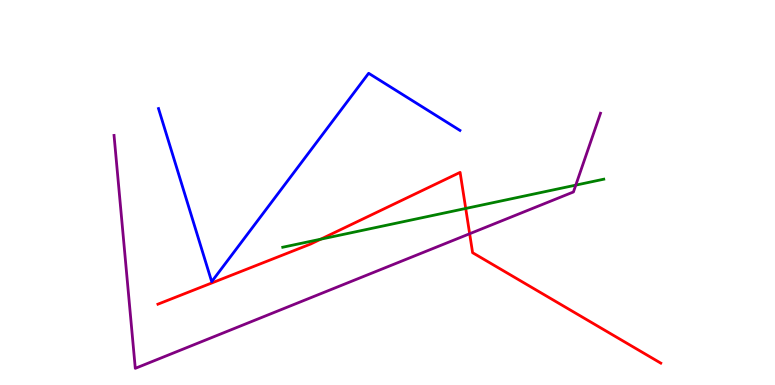[{'lines': ['blue', 'red'], 'intersections': []}, {'lines': ['green', 'red'], 'intersections': [{'x': 4.14, 'y': 3.79}, {'x': 6.01, 'y': 4.59}]}, {'lines': ['purple', 'red'], 'intersections': [{'x': 6.06, 'y': 3.93}]}, {'lines': ['blue', 'green'], 'intersections': []}, {'lines': ['blue', 'purple'], 'intersections': []}, {'lines': ['green', 'purple'], 'intersections': [{'x': 7.43, 'y': 5.19}]}]